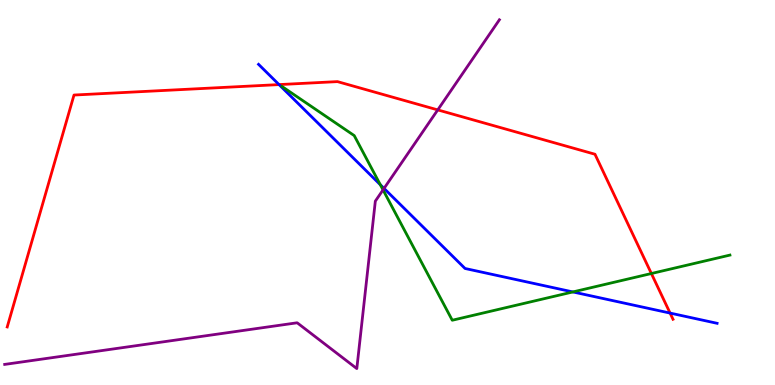[{'lines': ['blue', 'red'], 'intersections': [{'x': 3.6, 'y': 7.8}, {'x': 8.65, 'y': 1.87}]}, {'lines': ['green', 'red'], 'intersections': [{'x': 8.4, 'y': 2.9}]}, {'lines': ['purple', 'red'], 'intersections': [{'x': 5.65, 'y': 7.15}]}, {'lines': ['blue', 'green'], 'intersections': [{'x': 4.91, 'y': 5.2}, {'x': 7.39, 'y': 2.42}]}, {'lines': ['blue', 'purple'], 'intersections': [{'x': 4.96, 'y': 5.11}]}, {'lines': ['green', 'purple'], 'intersections': [{'x': 4.94, 'y': 5.07}]}]